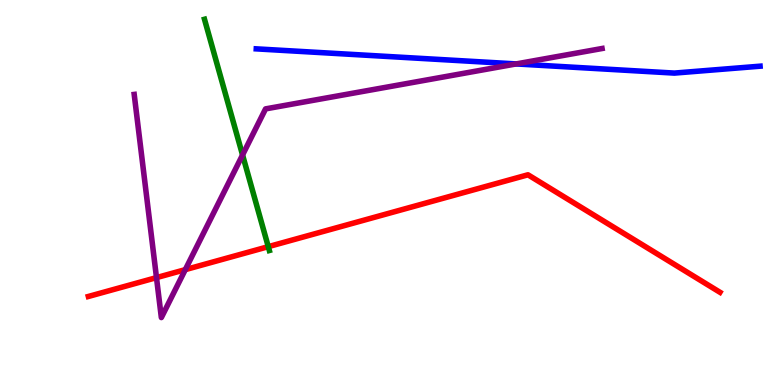[{'lines': ['blue', 'red'], 'intersections': []}, {'lines': ['green', 'red'], 'intersections': [{'x': 3.46, 'y': 3.59}]}, {'lines': ['purple', 'red'], 'intersections': [{'x': 2.02, 'y': 2.79}, {'x': 2.39, 'y': 3.0}]}, {'lines': ['blue', 'green'], 'intersections': []}, {'lines': ['blue', 'purple'], 'intersections': [{'x': 6.66, 'y': 8.34}]}, {'lines': ['green', 'purple'], 'intersections': [{'x': 3.13, 'y': 5.97}]}]